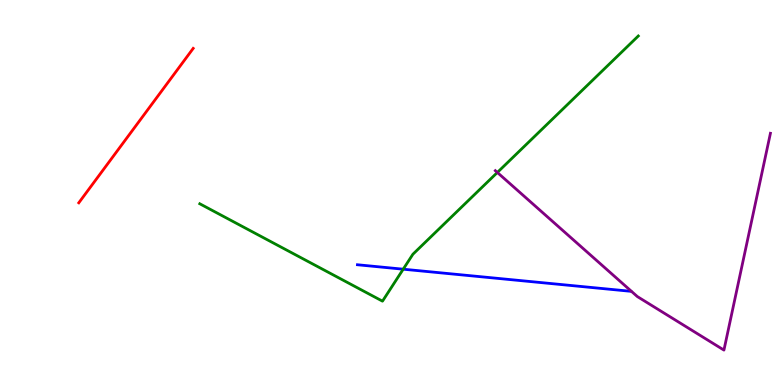[{'lines': ['blue', 'red'], 'intersections': []}, {'lines': ['green', 'red'], 'intersections': []}, {'lines': ['purple', 'red'], 'intersections': []}, {'lines': ['blue', 'green'], 'intersections': [{'x': 5.2, 'y': 3.01}]}, {'lines': ['blue', 'purple'], 'intersections': []}, {'lines': ['green', 'purple'], 'intersections': [{'x': 6.42, 'y': 5.52}]}]